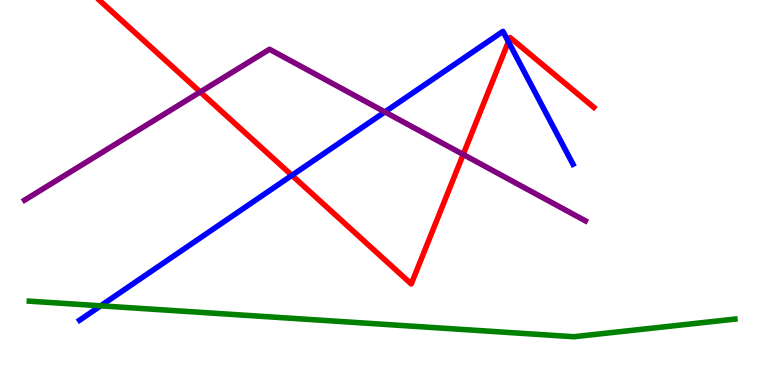[{'lines': ['blue', 'red'], 'intersections': [{'x': 3.77, 'y': 5.45}, {'x': 6.56, 'y': 8.92}]}, {'lines': ['green', 'red'], 'intersections': []}, {'lines': ['purple', 'red'], 'intersections': [{'x': 2.58, 'y': 7.61}, {'x': 5.98, 'y': 5.99}]}, {'lines': ['blue', 'green'], 'intersections': [{'x': 1.3, 'y': 2.06}]}, {'lines': ['blue', 'purple'], 'intersections': [{'x': 4.97, 'y': 7.09}]}, {'lines': ['green', 'purple'], 'intersections': []}]